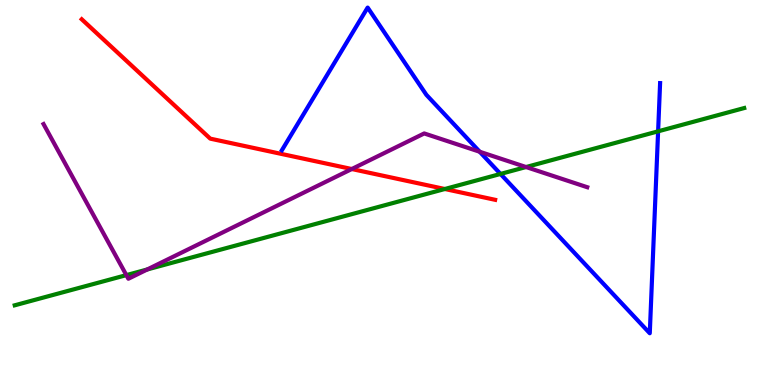[{'lines': ['blue', 'red'], 'intersections': []}, {'lines': ['green', 'red'], 'intersections': [{'x': 5.74, 'y': 5.09}]}, {'lines': ['purple', 'red'], 'intersections': [{'x': 4.54, 'y': 5.61}]}, {'lines': ['blue', 'green'], 'intersections': [{'x': 6.46, 'y': 5.48}, {'x': 8.49, 'y': 6.59}]}, {'lines': ['blue', 'purple'], 'intersections': [{'x': 6.19, 'y': 6.06}]}, {'lines': ['green', 'purple'], 'intersections': [{'x': 1.63, 'y': 2.85}, {'x': 1.9, 'y': 3.0}, {'x': 6.79, 'y': 5.66}]}]